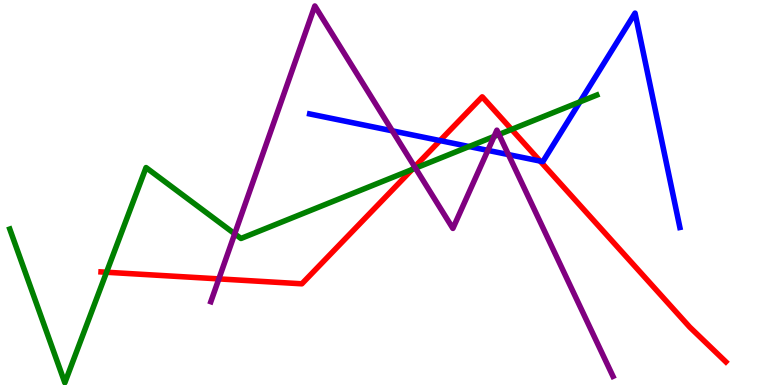[{'lines': ['blue', 'red'], 'intersections': [{'x': 5.68, 'y': 6.35}, {'x': 6.97, 'y': 5.82}]}, {'lines': ['green', 'red'], 'intersections': [{'x': 1.37, 'y': 2.93}, {'x': 5.32, 'y': 5.6}, {'x': 6.6, 'y': 6.64}]}, {'lines': ['purple', 'red'], 'intersections': [{'x': 2.82, 'y': 2.76}, {'x': 5.35, 'y': 5.67}]}, {'lines': ['blue', 'green'], 'intersections': [{'x': 6.05, 'y': 6.19}, {'x': 7.48, 'y': 7.35}]}, {'lines': ['blue', 'purple'], 'intersections': [{'x': 5.06, 'y': 6.6}, {'x': 6.29, 'y': 6.09}, {'x': 6.56, 'y': 5.98}]}, {'lines': ['green', 'purple'], 'intersections': [{'x': 3.03, 'y': 3.93}, {'x': 5.36, 'y': 5.63}, {'x': 6.38, 'y': 6.46}, {'x': 6.44, 'y': 6.51}]}]